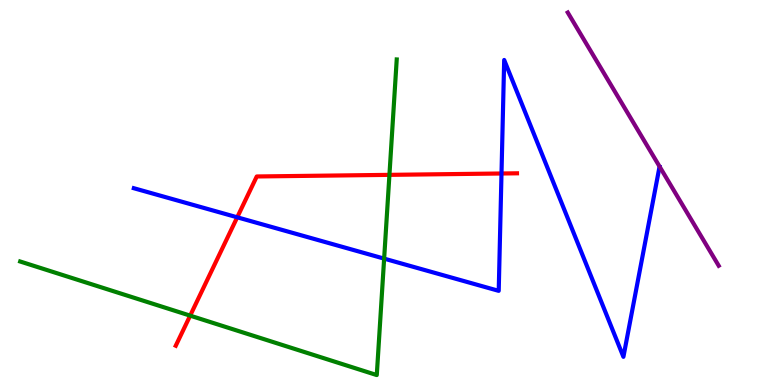[{'lines': ['blue', 'red'], 'intersections': [{'x': 3.06, 'y': 4.36}, {'x': 6.47, 'y': 5.49}]}, {'lines': ['green', 'red'], 'intersections': [{'x': 2.45, 'y': 1.8}, {'x': 5.02, 'y': 5.46}]}, {'lines': ['purple', 'red'], 'intersections': []}, {'lines': ['blue', 'green'], 'intersections': [{'x': 4.96, 'y': 3.28}]}, {'lines': ['blue', 'purple'], 'intersections': []}, {'lines': ['green', 'purple'], 'intersections': []}]